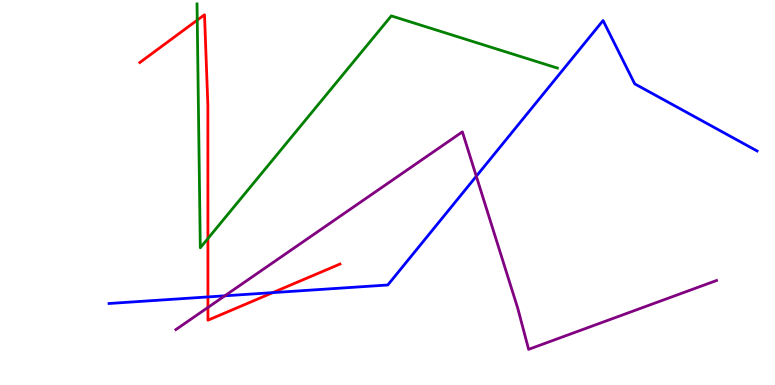[{'lines': ['blue', 'red'], 'intersections': [{'x': 2.68, 'y': 2.29}, {'x': 3.52, 'y': 2.4}]}, {'lines': ['green', 'red'], 'intersections': [{'x': 2.55, 'y': 9.48}, {'x': 2.68, 'y': 3.8}]}, {'lines': ['purple', 'red'], 'intersections': [{'x': 2.68, 'y': 2.01}]}, {'lines': ['blue', 'green'], 'intersections': []}, {'lines': ['blue', 'purple'], 'intersections': [{'x': 2.9, 'y': 2.32}, {'x': 6.15, 'y': 5.42}]}, {'lines': ['green', 'purple'], 'intersections': []}]